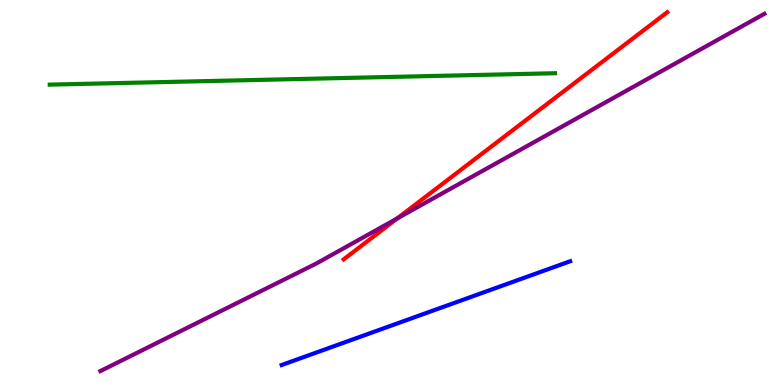[{'lines': ['blue', 'red'], 'intersections': []}, {'lines': ['green', 'red'], 'intersections': []}, {'lines': ['purple', 'red'], 'intersections': [{'x': 5.13, 'y': 4.33}]}, {'lines': ['blue', 'green'], 'intersections': []}, {'lines': ['blue', 'purple'], 'intersections': []}, {'lines': ['green', 'purple'], 'intersections': []}]